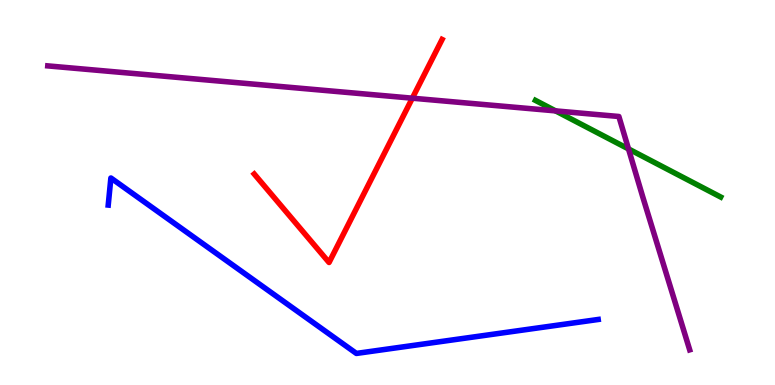[{'lines': ['blue', 'red'], 'intersections': []}, {'lines': ['green', 'red'], 'intersections': []}, {'lines': ['purple', 'red'], 'intersections': [{'x': 5.32, 'y': 7.45}]}, {'lines': ['blue', 'green'], 'intersections': []}, {'lines': ['blue', 'purple'], 'intersections': []}, {'lines': ['green', 'purple'], 'intersections': [{'x': 7.17, 'y': 7.12}, {'x': 8.11, 'y': 6.13}]}]